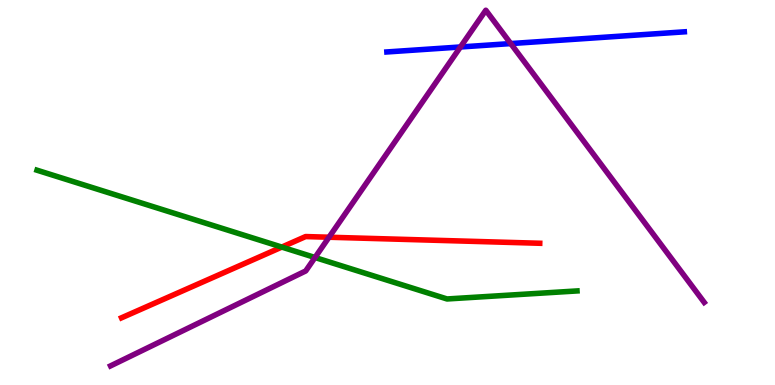[{'lines': ['blue', 'red'], 'intersections': []}, {'lines': ['green', 'red'], 'intersections': [{'x': 3.64, 'y': 3.58}]}, {'lines': ['purple', 'red'], 'intersections': [{'x': 4.25, 'y': 3.84}]}, {'lines': ['blue', 'green'], 'intersections': []}, {'lines': ['blue', 'purple'], 'intersections': [{'x': 5.94, 'y': 8.78}, {'x': 6.59, 'y': 8.87}]}, {'lines': ['green', 'purple'], 'intersections': [{'x': 4.06, 'y': 3.31}]}]